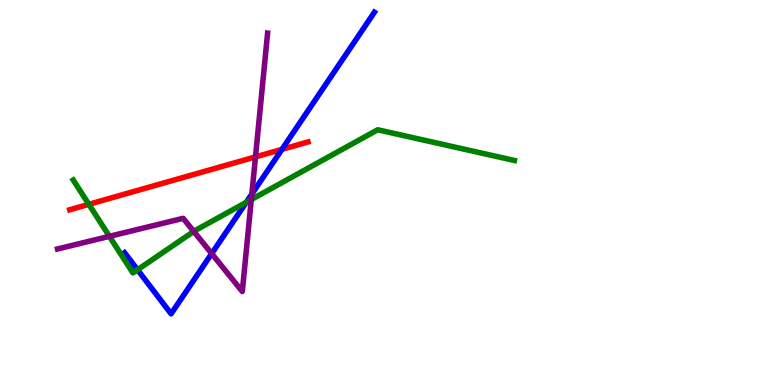[{'lines': ['blue', 'red'], 'intersections': [{'x': 3.64, 'y': 6.12}]}, {'lines': ['green', 'red'], 'intersections': [{'x': 1.15, 'y': 4.69}]}, {'lines': ['purple', 'red'], 'intersections': [{'x': 3.3, 'y': 5.92}]}, {'lines': ['blue', 'green'], 'intersections': [{'x': 1.77, 'y': 2.99}, {'x': 3.18, 'y': 4.75}]}, {'lines': ['blue', 'purple'], 'intersections': [{'x': 2.73, 'y': 3.41}, {'x': 3.25, 'y': 4.96}]}, {'lines': ['green', 'purple'], 'intersections': [{'x': 1.41, 'y': 3.86}, {'x': 2.5, 'y': 3.99}, {'x': 3.24, 'y': 4.82}]}]